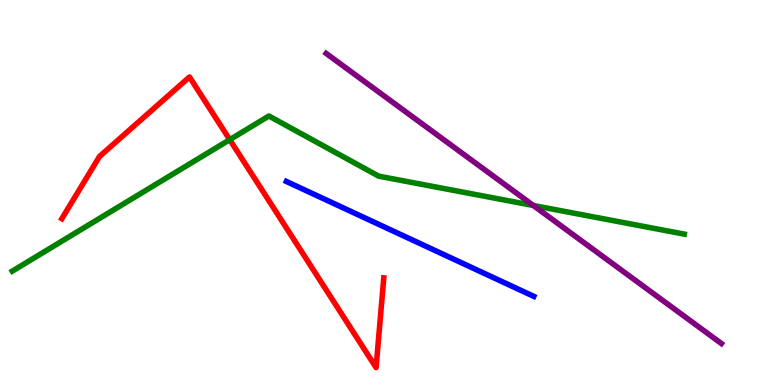[{'lines': ['blue', 'red'], 'intersections': []}, {'lines': ['green', 'red'], 'intersections': [{'x': 2.96, 'y': 6.37}]}, {'lines': ['purple', 'red'], 'intersections': []}, {'lines': ['blue', 'green'], 'intersections': []}, {'lines': ['blue', 'purple'], 'intersections': []}, {'lines': ['green', 'purple'], 'intersections': [{'x': 6.88, 'y': 4.66}]}]